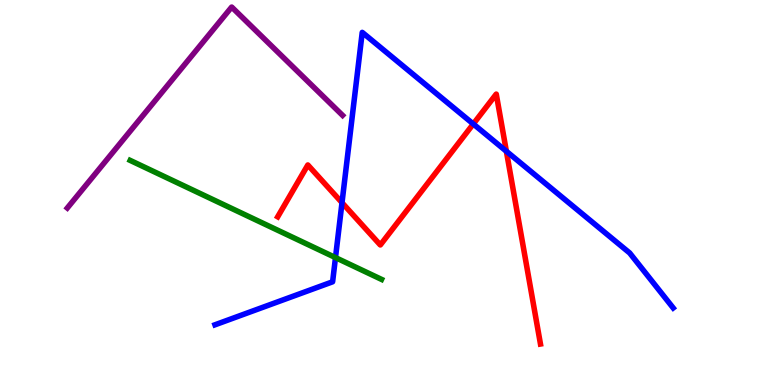[{'lines': ['blue', 'red'], 'intersections': [{'x': 4.41, 'y': 4.74}, {'x': 6.11, 'y': 6.78}, {'x': 6.53, 'y': 6.07}]}, {'lines': ['green', 'red'], 'intersections': []}, {'lines': ['purple', 'red'], 'intersections': []}, {'lines': ['blue', 'green'], 'intersections': [{'x': 4.33, 'y': 3.31}]}, {'lines': ['blue', 'purple'], 'intersections': []}, {'lines': ['green', 'purple'], 'intersections': []}]